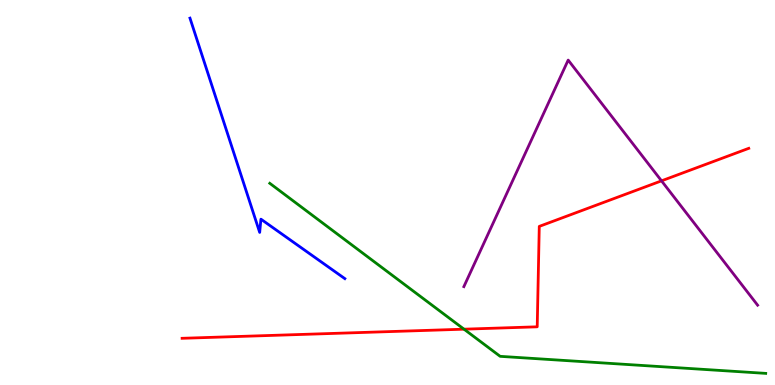[{'lines': ['blue', 'red'], 'intersections': []}, {'lines': ['green', 'red'], 'intersections': [{'x': 5.99, 'y': 1.45}]}, {'lines': ['purple', 'red'], 'intersections': [{'x': 8.54, 'y': 5.3}]}, {'lines': ['blue', 'green'], 'intersections': []}, {'lines': ['blue', 'purple'], 'intersections': []}, {'lines': ['green', 'purple'], 'intersections': []}]